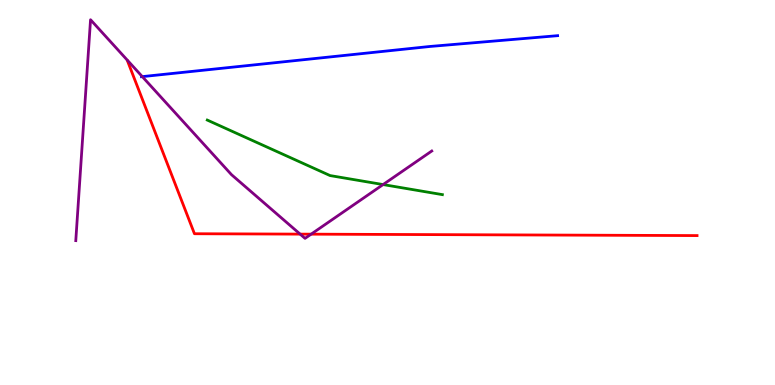[{'lines': ['blue', 'red'], 'intersections': []}, {'lines': ['green', 'red'], 'intersections': []}, {'lines': ['purple', 'red'], 'intersections': [{'x': 3.87, 'y': 3.92}, {'x': 4.01, 'y': 3.92}]}, {'lines': ['blue', 'green'], 'intersections': []}, {'lines': ['blue', 'purple'], 'intersections': [{'x': 1.84, 'y': 8.01}]}, {'lines': ['green', 'purple'], 'intersections': [{'x': 4.94, 'y': 5.21}]}]